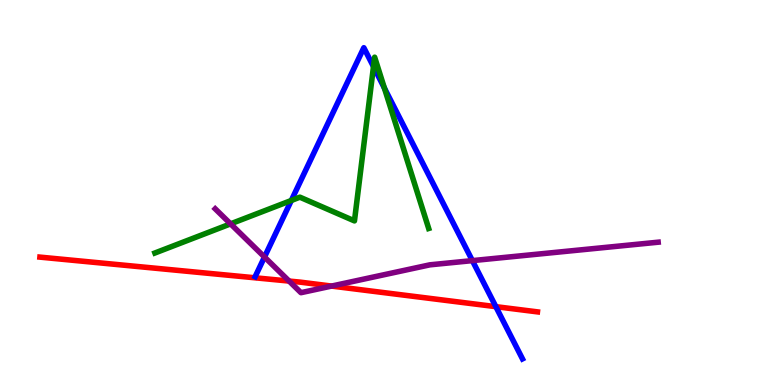[{'lines': ['blue', 'red'], 'intersections': [{'x': 6.4, 'y': 2.03}]}, {'lines': ['green', 'red'], 'intersections': []}, {'lines': ['purple', 'red'], 'intersections': [{'x': 3.73, 'y': 2.7}, {'x': 4.28, 'y': 2.57}]}, {'lines': ['blue', 'green'], 'intersections': [{'x': 3.76, 'y': 4.79}, {'x': 4.82, 'y': 8.27}, {'x': 4.96, 'y': 7.71}]}, {'lines': ['blue', 'purple'], 'intersections': [{'x': 3.41, 'y': 3.32}, {'x': 6.1, 'y': 3.23}]}, {'lines': ['green', 'purple'], 'intersections': [{'x': 2.98, 'y': 4.19}]}]